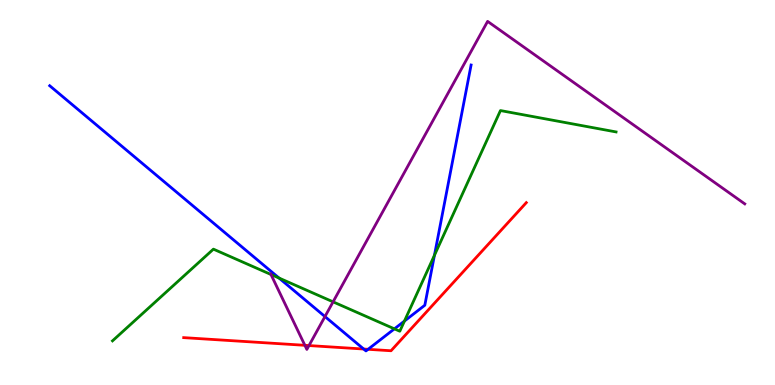[{'lines': ['blue', 'red'], 'intersections': [{'x': 4.69, 'y': 0.934}, {'x': 4.75, 'y': 0.927}]}, {'lines': ['green', 'red'], 'intersections': []}, {'lines': ['purple', 'red'], 'intersections': [{'x': 3.93, 'y': 1.03}, {'x': 3.99, 'y': 1.02}]}, {'lines': ['blue', 'green'], 'intersections': [{'x': 3.6, 'y': 2.78}, {'x': 5.09, 'y': 1.46}, {'x': 5.22, 'y': 1.66}, {'x': 5.61, 'y': 3.37}]}, {'lines': ['blue', 'purple'], 'intersections': [{'x': 4.19, 'y': 1.78}]}, {'lines': ['green', 'purple'], 'intersections': [{'x': 3.5, 'y': 2.87}, {'x': 4.3, 'y': 2.16}]}]